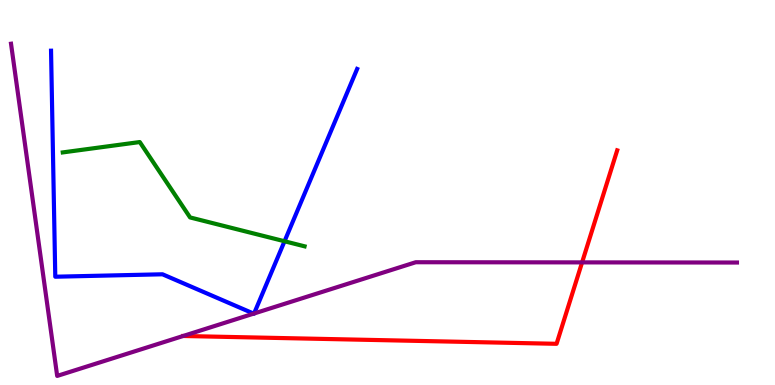[{'lines': ['blue', 'red'], 'intersections': []}, {'lines': ['green', 'red'], 'intersections': []}, {'lines': ['purple', 'red'], 'intersections': [{'x': 7.51, 'y': 3.18}]}, {'lines': ['blue', 'green'], 'intersections': [{'x': 3.67, 'y': 3.73}]}, {'lines': ['blue', 'purple'], 'intersections': [{'x': 3.27, 'y': 1.85}, {'x': 3.28, 'y': 1.86}]}, {'lines': ['green', 'purple'], 'intersections': []}]